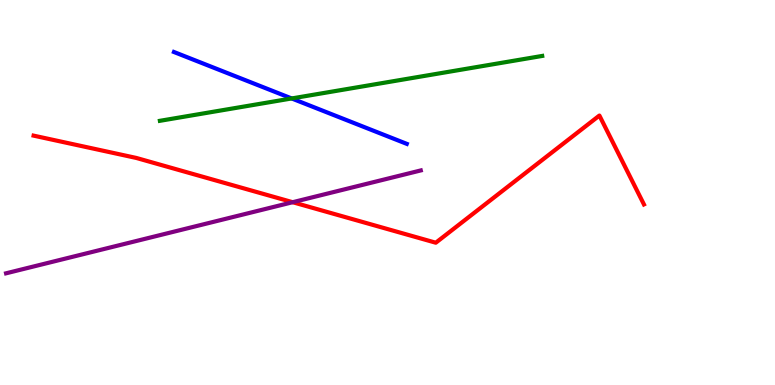[{'lines': ['blue', 'red'], 'intersections': []}, {'lines': ['green', 'red'], 'intersections': []}, {'lines': ['purple', 'red'], 'intersections': [{'x': 3.78, 'y': 4.75}]}, {'lines': ['blue', 'green'], 'intersections': [{'x': 3.76, 'y': 7.44}]}, {'lines': ['blue', 'purple'], 'intersections': []}, {'lines': ['green', 'purple'], 'intersections': []}]